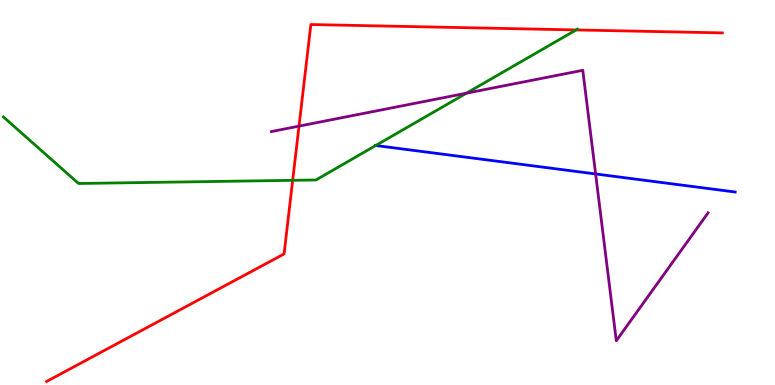[{'lines': ['blue', 'red'], 'intersections': []}, {'lines': ['green', 'red'], 'intersections': [{'x': 3.78, 'y': 5.32}, {'x': 7.43, 'y': 9.22}]}, {'lines': ['purple', 'red'], 'intersections': [{'x': 3.86, 'y': 6.72}]}, {'lines': ['blue', 'green'], 'intersections': [{'x': 4.85, 'y': 6.22}]}, {'lines': ['blue', 'purple'], 'intersections': [{'x': 7.69, 'y': 5.48}]}, {'lines': ['green', 'purple'], 'intersections': [{'x': 6.02, 'y': 7.58}]}]